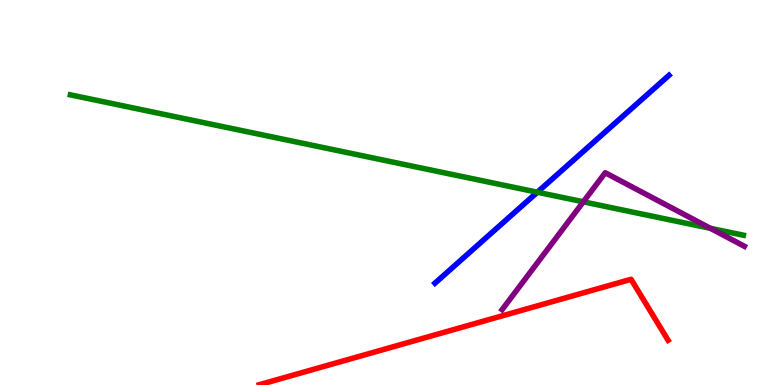[{'lines': ['blue', 'red'], 'intersections': []}, {'lines': ['green', 'red'], 'intersections': []}, {'lines': ['purple', 'red'], 'intersections': []}, {'lines': ['blue', 'green'], 'intersections': [{'x': 6.93, 'y': 5.01}]}, {'lines': ['blue', 'purple'], 'intersections': []}, {'lines': ['green', 'purple'], 'intersections': [{'x': 7.53, 'y': 4.76}, {'x': 9.17, 'y': 4.07}]}]